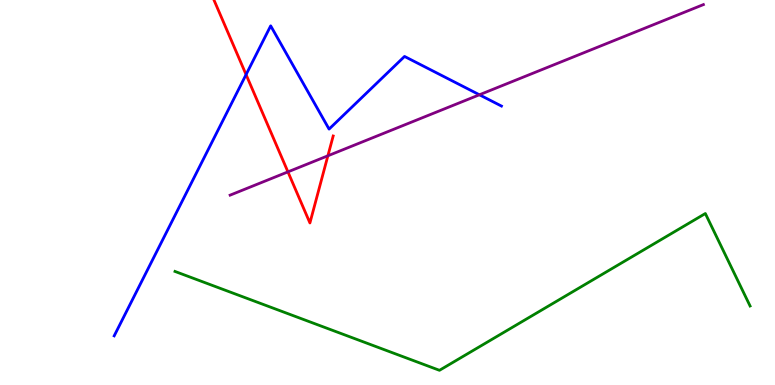[{'lines': ['blue', 'red'], 'intersections': [{'x': 3.18, 'y': 8.06}]}, {'lines': ['green', 'red'], 'intersections': []}, {'lines': ['purple', 'red'], 'intersections': [{'x': 3.72, 'y': 5.54}, {'x': 4.23, 'y': 5.95}]}, {'lines': ['blue', 'green'], 'intersections': []}, {'lines': ['blue', 'purple'], 'intersections': [{'x': 6.19, 'y': 7.54}]}, {'lines': ['green', 'purple'], 'intersections': []}]